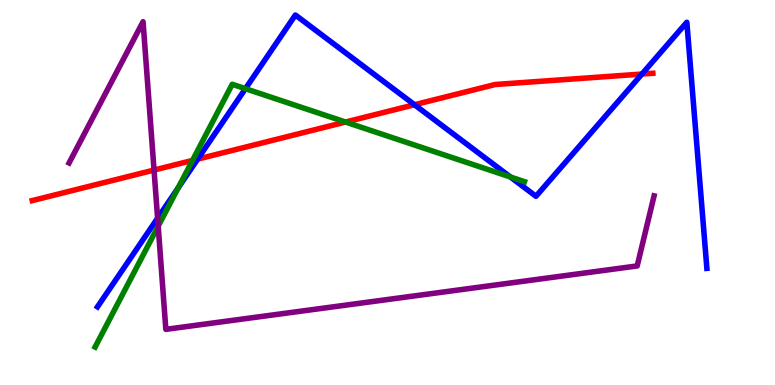[{'lines': ['blue', 'red'], 'intersections': [{'x': 2.55, 'y': 5.87}, {'x': 5.35, 'y': 7.28}, {'x': 8.28, 'y': 8.08}]}, {'lines': ['green', 'red'], 'intersections': [{'x': 2.48, 'y': 5.83}, {'x': 4.46, 'y': 6.83}]}, {'lines': ['purple', 'red'], 'intersections': [{'x': 1.99, 'y': 5.58}]}, {'lines': ['blue', 'green'], 'intersections': [{'x': 2.3, 'y': 5.12}, {'x': 3.17, 'y': 7.7}, {'x': 6.59, 'y': 5.4}]}, {'lines': ['blue', 'purple'], 'intersections': [{'x': 2.03, 'y': 4.33}]}, {'lines': ['green', 'purple'], 'intersections': [{'x': 2.04, 'y': 4.13}]}]